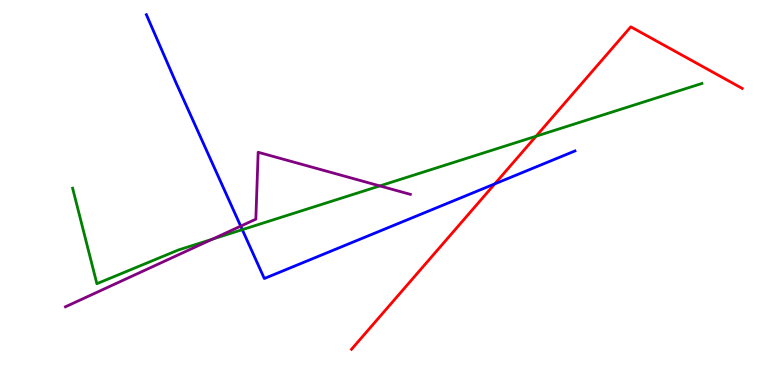[{'lines': ['blue', 'red'], 'intersections': [{'x': 6.38, 'y': 5.22}]}, {'lines': ['green', 'red'], 'intersections': [{'x': 6.92, 'y': 6.46}]}, {'lines': ['purple', 'red'], 'intersections': []}, {'lines': ['blue', 'green'], 'intersections': [{'x': 3.13, 'y': 4.03}]}, {'lines': ['blue', 'purple'], 'intersections': [{'x': 3.11, 'y': 4.13}]}, {'lines': ['green', 'purple'], 'intersections': [{'x': 2.74, 'y': 3.79}, {'x': 4.9, 'y': 5.17}]}]